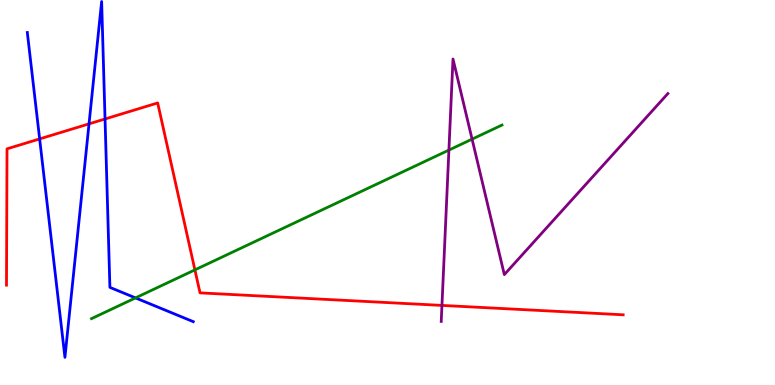[{'lines': ['blue', 'red'], 'intersections': [{'x': 0.511, 'y': 6.39}, {'x': 1.15, 'y': 6.78}, {'x': 1.36, 'y': 6.91}]}, {'lines': ['green', 'red'], 'intersections': [{'x': 2.51, 'y': 2.99}]}, {'lines': ['purple', 'red'], 'intersections': [{'x': 5.7, 'y': 2.07}]}, {'lines': ['blue', 'green'], 'intersections': [{'x': 1.75, 'y': 2.26}]}, {'lines': ['blue', 'purple'], 'intersections': []}, {'lines': ['green', 'purple'], 'intersections': [{'x': 5.79, 'y': 6.1}, {'x': 6.09, 'y': 6.39}]}]